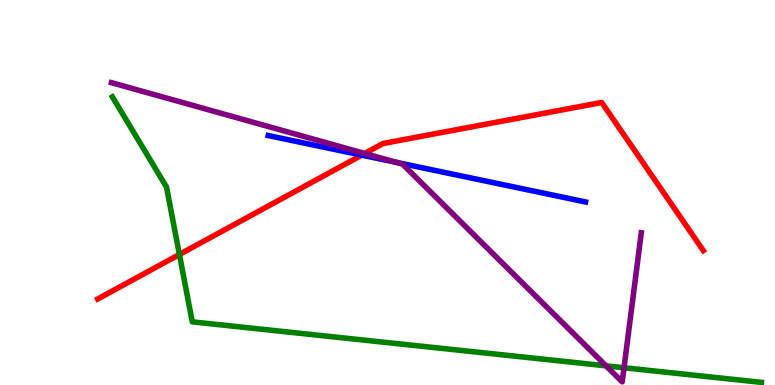[{'lines': ['blue', 'red'], 'intersections': [{'x': 4.67, 'y': 5.97}]}, {'lines': ['green', 'red'], 'intersections': [{'x': 2.31, 'y': 3.39}]}, {'lines': ['purple', 'red'], 'intersections': [{'x': 4.71, 'y': 6.01}]}, {'lines': ['blue', 'green'], 'intersections': []}, {'lines': ['blue', 'purple'], 'intersections': [{'x': 5.12, 'y': 5.78}]}, {'lines': ['green', 'purple'], 'intersections': [{'x': 7.82, 'y': 0.498}, {'x': 8.05, 'y': 0.448}]}]